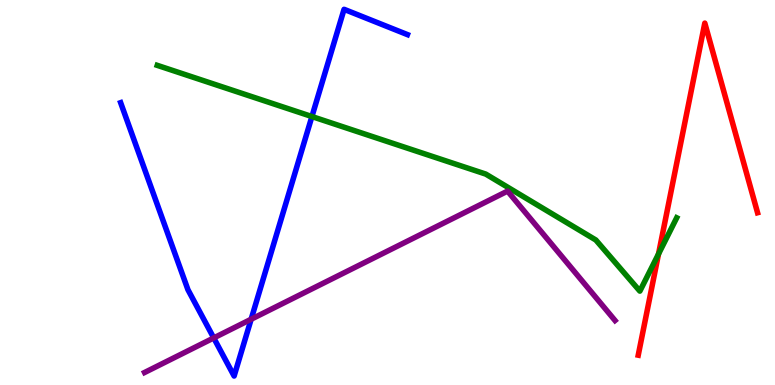[{'lines': ['blue', 'red'], 'intersections': []}, {'lines': ['green', 'red'], 'intersections': [{'x': 8.5, 'y': 3.4}]}, {'lines': ['purple', 'red'], 'intersections': []}, {'lines': ['blue', 'green'], 'intersections': [{'x': 4.02, 'y': 6.97}]}, {'lines': ['blue', 'purple'], 'intersections': [{'x': 2.76, 'y': 1.22}, {'x': 3.24, 'y': 1.71}]}, {'lines': ['green', 'purple'], 'intersections': []}]